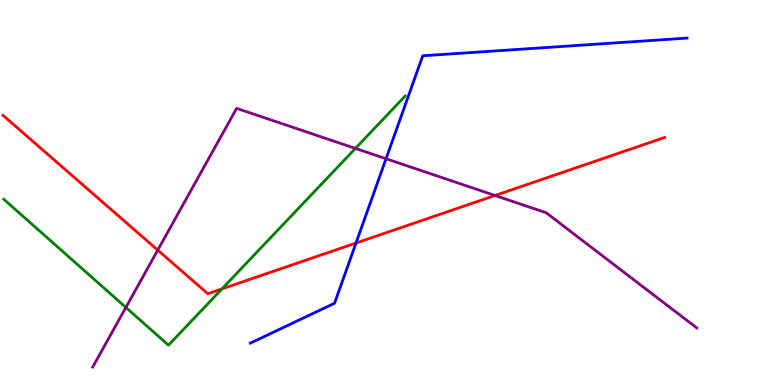[{'lines': ['blue', 'red'], 'intersections': [{'x': 4.59, 'y': 3.69}]}, {'lines': ['green', 'red'], 'intersections': [{'x': 2.86, 'y': 2.5}]}, {'lines': ['purple', 'red'], 'intersections': [{'x': 2.04, 'y': 3.5}, {'x': 6.39, 'y': 4.92}]}, {'lines': ['blue', 'green'], 'intersections': []}, {'lines': ['blue', 'purple'], 'intersections': [{'x': 4.98, 'y': 5.88}]}, {'lines': ['green', 'purple'], 'intersections': [{'x': 1.62, 'y': 2.01}, {'x': 4.59, 'y': 6.15}]}]